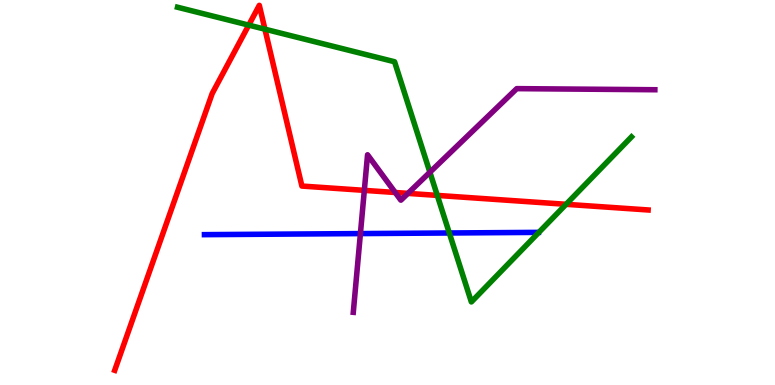[{'lines': ['blue', 'red'], 'intersections': []}, {'lines': ['green', 'red'], 'intersections': [{'x': 3.21, 'y': 9.35}, {'x': 3.42, 'y': 9.24}, {'x': 5.64, 'y': 4.92}, {'x': 7.3, 'y': 4.69}]}, {'lines': ['purple', 'red'], 'intersections': [{'x': 4.7, 'y': 5.06}, {'x': 5.1, 'y': 5.0}, {'x': 5.26, 'y': 4.98}]}, {'lines': ['blue', 'green'], 'intersections': [{'x': 5.8, 'y': 3.95}]}, {'lines': ['blue', 'purple'], 'intersections': [{'x': 4.65, 'y': 3.93}]}, {'lines': ['green', 'purple'], 'intersections': [{'x': 5.55, 'y': 5.53}]}]